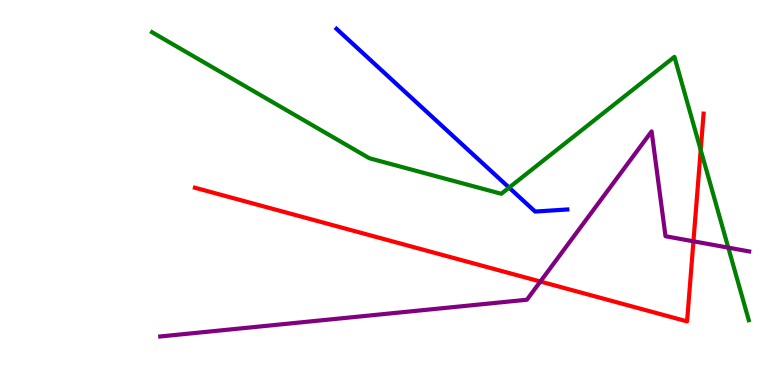[{'lines': ['blue', 'red'], 'intersections': []}, {'lines': ['green', 'red'], 'intersections': [{'x': 9.04, 'y': 6.11}]}, {'lines': ['purple', 'red'], 'intersections': [{'x': 6.97, 'y': 2.69}, {'x': 8.95, 'y': 3.73}]}, {'lines': ['blue', 'green'], 'intersections': [{'x': 6.57, 'y': 5.13}]}, {'lines': ['blue', 'purple'], 'intersections': []}, {'lines': ['green', 'purple'], 'intersections': [{'x': 9.4, 'y': 3.57}]}]